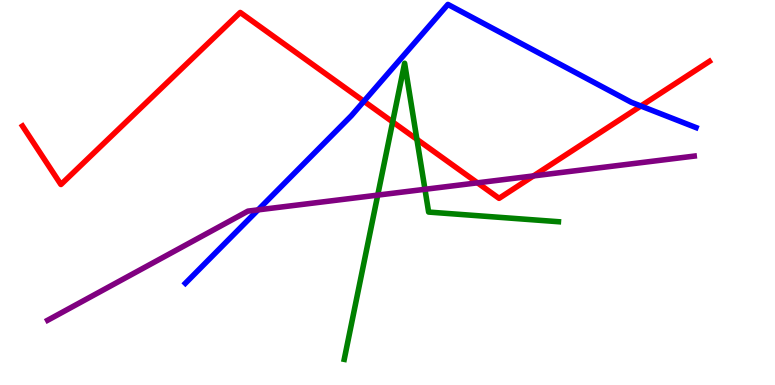[{'lines': ['blue', 'red'], 'intersections': [{'x': 4.7, 'y': 7.37}, {'x': 8.27, 'y': 7.25}]}, {'lines': ['green', 'red'], 'intersections': [{'x': 5.07, 'y': 6.83}, {'x': 5.38, 'y': 6.38}]}, {'lines': ['purple', 'red'], 'intersections': [{'x': 6.16, 'y': 5.25}, {'x': 6.88, 'y': 5.43}]}, {'lines': ['blue', 'green'], 'intersections': []}, {'lines': ['blue', 'purple'], 'intersections': [{'x': 3.33, 'y': 4.55}]}, {'lines': ['green', 'purple'], 'intersections': [{'x': 4.87, 'y': 4.93}, {'x': 5.48, 'y': 5.08}]}]